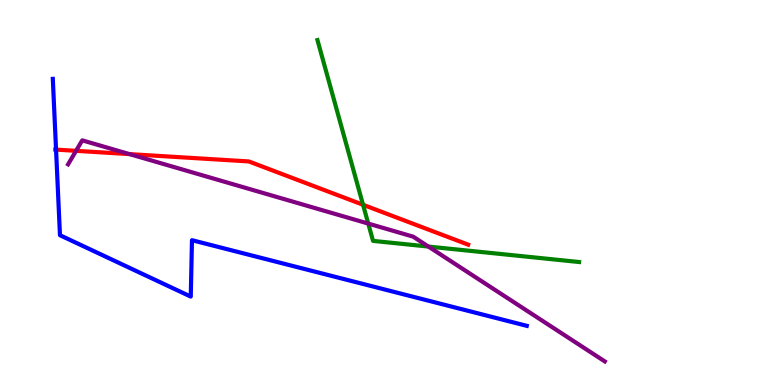[{'lines': ['blue', 'red'], 'intersections': [{'x': 0.723, 'y': 6.11}]}, {'lines': ['green', 'red'], 'intersections': [{'x': 4.68, 'y': 4.68}]}, {'lines': ['purple', 'red'], 'intersections': [{'x': 0.981, 'y': 6.08}, {'x': 1.67, 'y': 6.0}]}, {'lines': ['blue', 'green'], 'intersections': []}, {'lines': ['blue', 'purple'], 'intersections': []}, {'lines': ['green', 'purple'], 'intersections': [{'x': 4.75, 'y': 4.19}, {'x': 5.53, 'y': 3.6}]}]